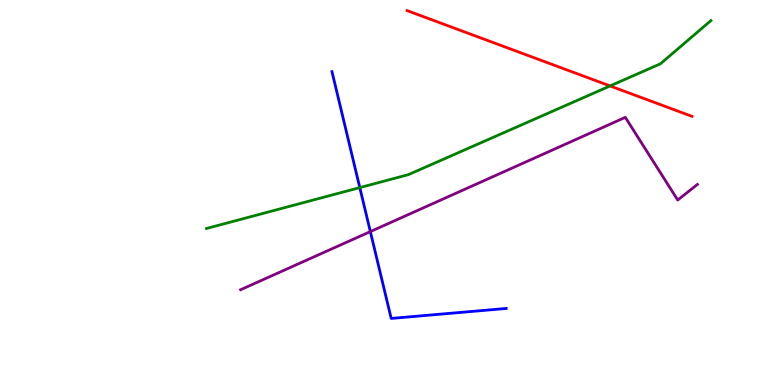[{'lines': ['blue', 'red'], 'intersections': []}, {'lines': ['green', 'red'], 'intersections': [{'x': 7.87, 'y': 7.77}]}, {'lines': ['purple', 'red'], 'intersections': []}, {'lines': ['blue', 'green'], 'intersections': [{'x': 4.64, 'y': 5.13}]}, {'lines': ['blue', 'purple'], 'intersections': [{'x': 4.78, 'y': 3.98}]}, {'lines': ['green', 'purple'], 'intersections': []}]